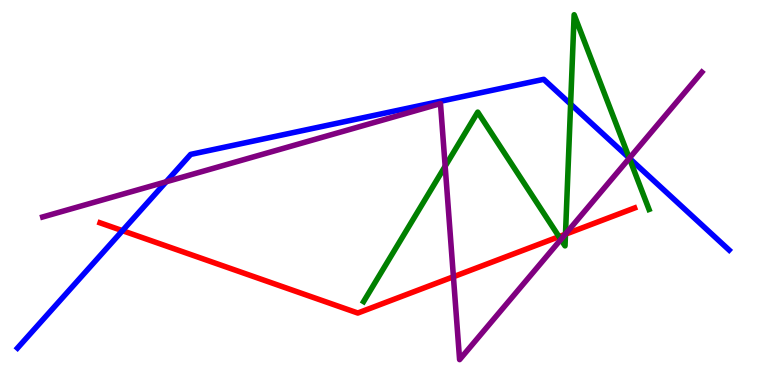[{'lines': ['blue', 'red'], 'intersections': [{'x': 1.58, 'y': 4.01}]}, {'lines': ['green', 'red'], 'intersections': [{'x': 7.21, 'y': 3.85}, {'x': 7.3, 'y': 3.92}]}, {'lines': ['purple', 'red'], 'intersections': [{'x': 5.85, 'y': 2.81}, {'x': 7.29, 'y': 3.91}]}, {'lines': ['blue', 'green'], 'intersections': [{'x': 7.36, 'y': 7.3}, {'x': 8.12, 'y': 5.89}]}, {'lines': ['blue', 'purple'], 'intersections': [{'x': 2.14, 'y': 5.28}, {'x': 8.12, 'y': 5.89}]}, {'lines': ['green', 'purple'], 'intersections': [{'x': 5.74, 'y': 5.68}, {'x': 7.24, 'y': 3.78}, {'x': 7.3, 'y': 3.92}, {'x': 8.12, 'y': 5.89}]}]